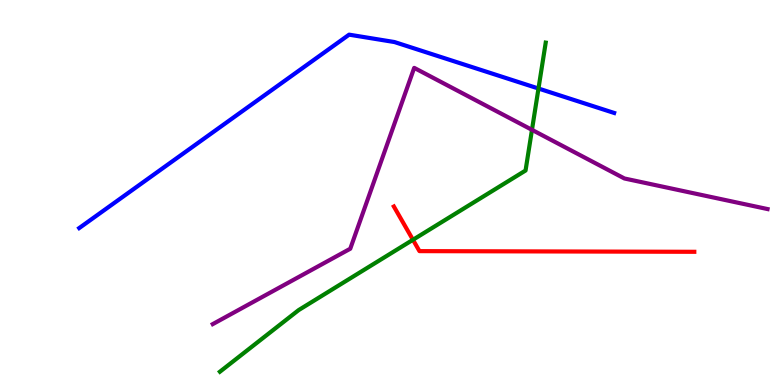[{'lines': ['blue', 'red'], 'intersections': []}, {'lines': ['green', 'red'], 'intersections': [{'x': 5.33, 'y': 3.77}]}, {'lines': ['purple', 'red'], 'intersections': []}, {'lines': ['blue', 'green'], 'intersections': [{'x': 6.95, 'y': 7.7}]}, {'lines': ['blue', 'purple'], 'intersections': []}, {'lines': ['green', 'purple'], 'intersections': [{'x': 6.86, 'y': 6.63}]}]